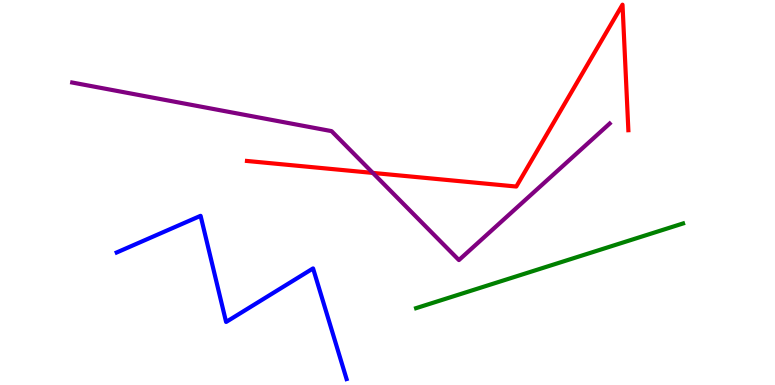[{'lines': ['blue', 'red'], 'intersections': []}, {'lines': ['green', 'red'], 'intersections': []}, {'lines': ['purple', 'red'], 'intersections': [{'x': 4.81, 'y': 5.51}]}, {'lines': ['blue', 'green'], 'intersections': []}, {'lines': ['blue', 'purple'], 'intersections': []}, {'lines': ['green', 'purple'], 'intersections': []}]